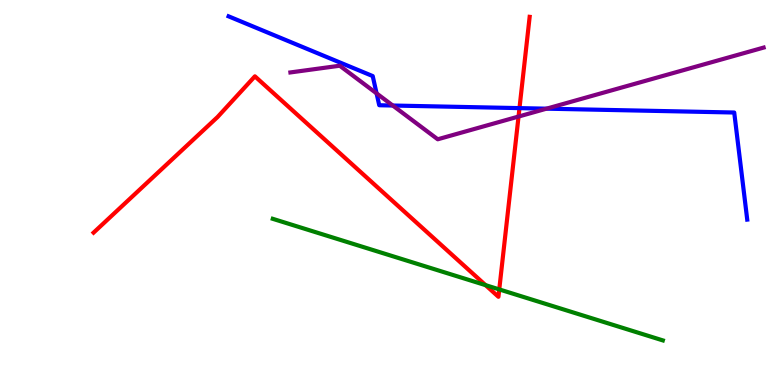[{'lines': ['blue', 'red'], 'intersections': [{'x': 6.7, 'y': 7.19}]}, {'lines': ['green', 'red'], 'intersections': [{'x': 6.27, 'y': 2.59}, {'x': 6.44, 'y': 2.48}]}, {'lines': ['purple', 'red'], 'intersections': [{'x': 6.69, 'y': 6.97}]}, {'lines': ['blue', 'green'], 'intersections': []}, {'lines': ['blue', 'purple'], 'intersections': [{'x': 4.86, 'y': 7.57}, {'x': 5.07, 'y': 7.26}, {'x': 7.05, 'y': 7.18}]}, {'lines': ['green', 'purple'], 'intersections': []}]